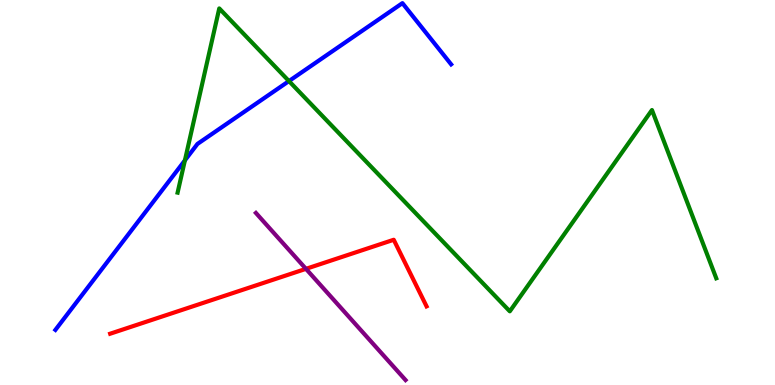[{'lines': ['blue', 'red'], 'intersections': []}, {'lines': ['green', 'red'], 'intersections': []}, {'lines': ['purple', 'red'], 'intersections': [{'x': 3.95, 'y': 3.02}]}, {'lines': ['blue', 'green'], 'intersections': [{'x': 2.39, 'y': 5.83}, {'x': 3.73, 'y': 7.89}]}, {'lines': ['blue', 'purple'], 'intersections': []}, {'lines': ['green', 'purple'], 'intersections': []}]